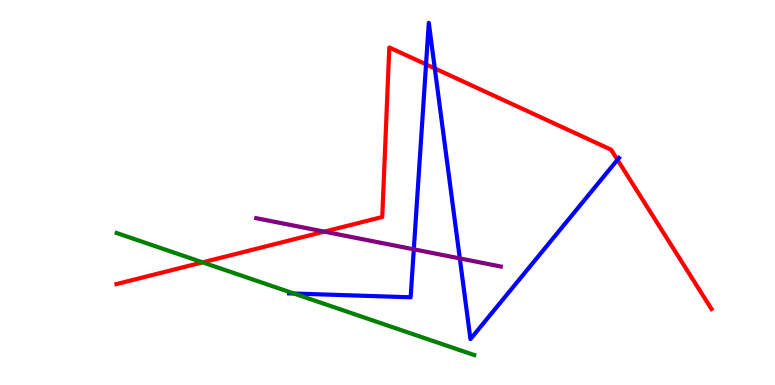[{'lines': ['blue', 'red'], 'intersections': [{'x': 5.5, 'y': 8.33}, {'x': 5.61, 'y': 8.22}, {'x': 7.97, 'y': 5.85}]}, {'lines': ['green', 'red'], 'intersections': [{'x': 2.61, 'y': 3.19}]}, {'lines': ['purple', 'red'], 'intersections': [{'x': 4.18, 'y': 3.98}]}, {'lines': ['blue', 'green'], 'intersections': [{'x': 3.79, 'y': 2.38}]}, {'lines': ['blue', 'purple'], 'intersections': [{'x': 5.34, 'y': 3.52}, {'x': 5.93, 'y': 3.29}]}, {'lines': ['green', 'purple'], 'intersections': []}]